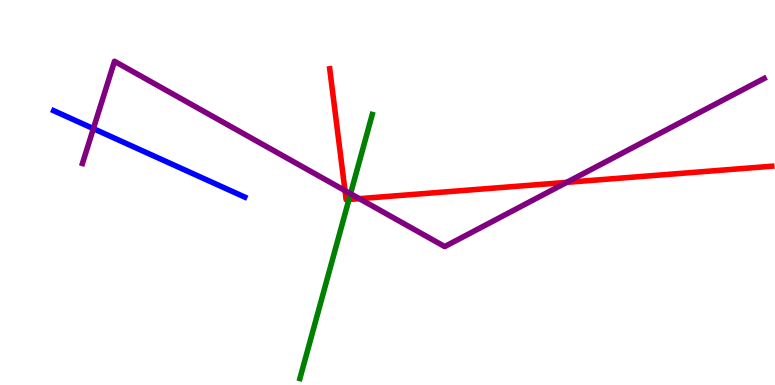[{'lines': ['blue', 'red'], 'intersections': []}, {'lines': ['green', 'red'], 'intersections': [{'x': 4.5, 'y': 4.82}]}, {'lines': ['purple', 'red'], 'intersections': [{'x': 4.45, 'y': 5.05}, {'x': 4.64, 'y': 4.84}, {'x': 7.31, 'y': 5.26}]}, {'lines': ['blue', 'green'], 'intersections': []}, {'lines': ['blue', 'purple'], 'intersections': [{'x': 1.2, 'y': 6.66}]}, {'lines': ['green', 'purple'], 'intersections': [{'x': 4.52, 'y': 4.97}]}]